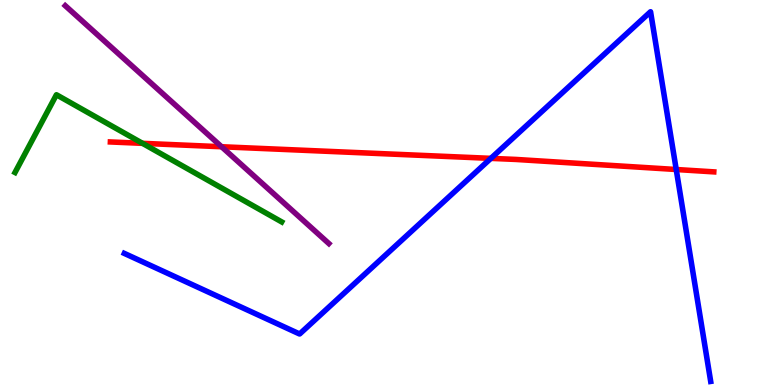[{'lines': ['blue', 'red'], 'intersections': [{'x': 6.33, 'y': 5.89}, {'x': 8.73, 'y': 5.6}]}, {'lines': ['green', 'red'], 'intersections': [{'x': 1.84, 'y': 6.28}]}, {'lines': ['purple', 'red'], 'intersections': [{'x': 2.86, 'y': 6.19}]}, {'lines': ['blue', 'green'], 'intersections': []}, {'lines': ['blue', 'purple'], 'intersections': []}, {'lines': ['green', 'purple'], 'intersections': []}]